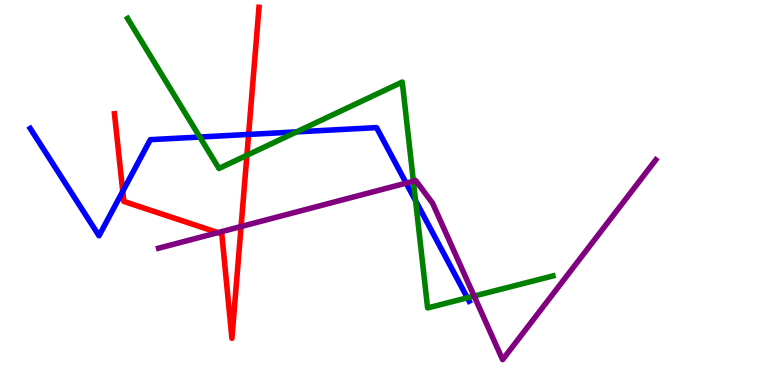[{'lines': ['blue', 'red'], 'intersections': [{'x': 1.58, 'y': 5.03}, {'x': 3.21, 'y': 6.51}]}, {'lines': ['green', 'red'], 'intersections': [{'x': 3.19, 'y': 5.97}]}, {'lines': ['purple', 'red'], 'intersections': [{'x': 2.81, 'y': 3.96}, {'x': 3.11, 'y': 4.12}]}, {'lines': ['blue', 'green'], 'intersections': [{'x': 2.58, 'y': 6.44}, {'x': 3.83, 'y': 6.57}, {'x': 5.36, 'y': 4.79}, {'x': 6.03, 'y': 2.27}]}, {'lines': ['blue', 'purple'], 'intersections': [{'x': 5.24, 'y': 5.24}]}, {'lines': ['green', 'purple'], 'intersections': [{'x': 5.33, 'y': 5.29}, {'x': 6.12, 'y': 2.31}]}]